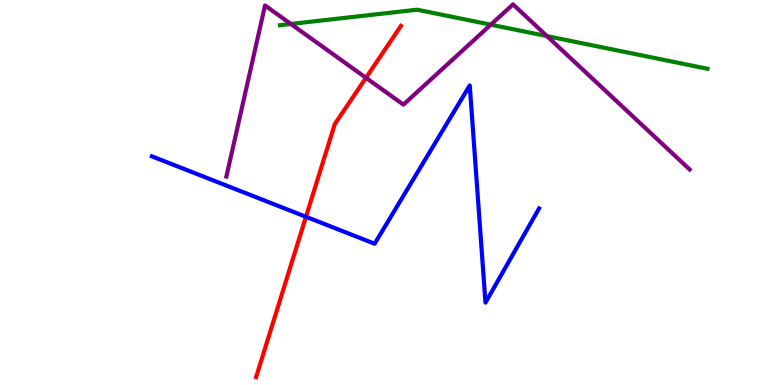[{'lines': ['blue', 'red'], 'intersections': [{'x': 3.95, 'y': 4.37}]}, {'lines': ['green', 'red'], 'intersections': []}, {'lines': ['purple', 'red'], 'intersections': [{'x': 4.72, 'y': 7.98}]}, {'lines': ['blue', 'green'], 'intersections': []}, {'lines': ['blue', 'purple'], 'intersections': []}, {'lines': ['green', 'purple'], 'intersections': [{'x': 3.75, 'y': 9.38}, {'x': 6.33, 'y': 9.36}, {'x': 7.06, 'y': 9.06}]}]